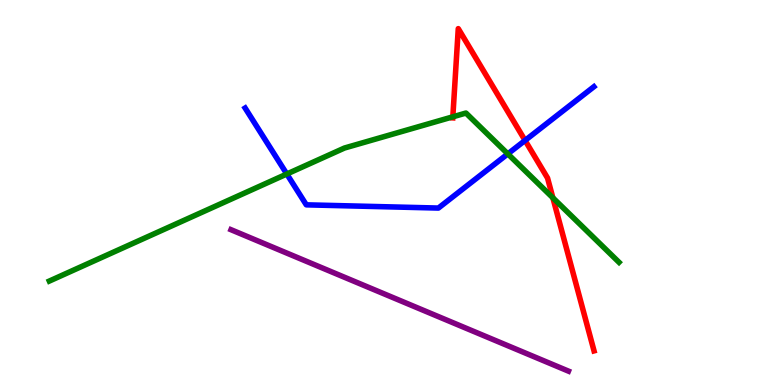[{'lines': ['blue', 'red'], 'intersections': [{'x': 6.78, 'y': 6.35}]}, {'lines': ['green', 'red'], 'intersections': [{'x': 5.84, 'y': 6.97}, {'x': 7.13, 'y': 4.86}]}, {'lines': ['purple', 'red'], 'intersections': []}, {'lines': ['blue', 'green'], 'intersections': [{'x': 3.7, 'y': 5.48}, {'x': 6.55, 'y': 6.0}]}, {'lines': ['blue', 'purple'], 'intersections': []}, {'lines': ['green', 'purple'], 'intersections': []}]